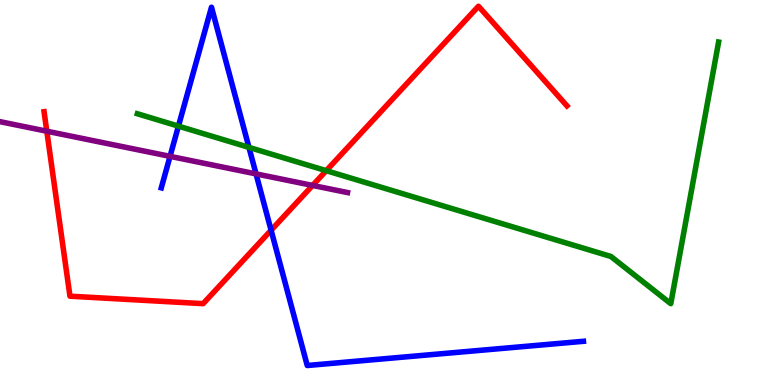[{'lines': ['blue', 'red'], 'intersections': [{'x': 3.5, 'y': 4.02}]}, {'lines': ['green', 'red'], 'intersections': [{'x': 4.21, 'y': 5.57}]}, {'lines': ['purple', 'red'], 'intersections': [{'x': 0.604, 'y': 6.59}, {'x': 4.03, 'y': 5.18}]}, {'lines': ['blue', 'green'], 'intersections': [{'x': 2.3, 'y': 6.72}, {'x': 3.21, 'y': 6.17}]}, {'lines': ['blue', 'purple'], 'intersections': [{'x': 2.19, 'y': 5.94}, {'x': 3.3, 'y': 5.48}]}, {'lines': ['green', 'purple'], 'intersections': []}]